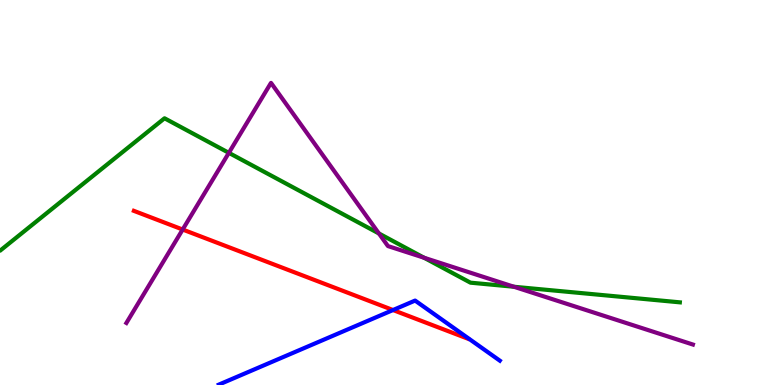[{'lines': ['blue', 'red'], 'intersections': [{'x': 5.07, 'y': 1.95}]}, {'lines': ['green', 'red'], 'intersections': []}, {'lines': ['purple', 'red'], 'intersections': [{'x': 2.36, 'y': 4.04}]}, {'lines': ['blue', 'green'], 'intersections': []}, {'lines': ['blue', 'purple'], 'intersections': []}, {'lines': ['green', 'purple'], 'intersections': [{'x': 2.95, 'y': 6.03}, {'x': 4.89, 'y': 3.94}, {'x': 5.47, 'y': 3.31}, {'x': 6.63, 'y': 2.55}]}]